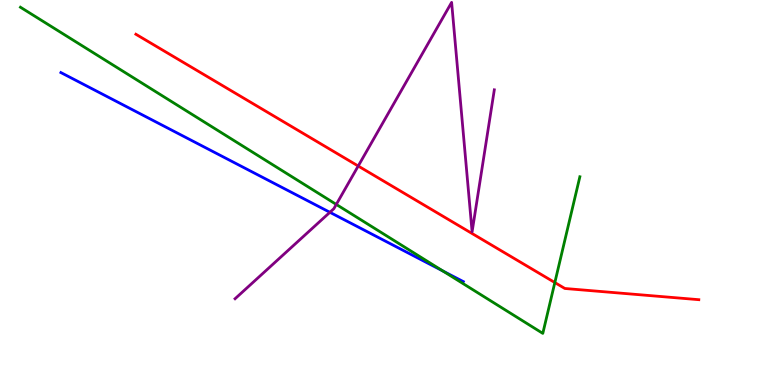[{'lines': ['blue', 'red'], 'intersections': []}, {'lines': ['green', 'red'], 'intersections': [{'x': 7.16, 'y': 2.66}]}, {'lines': ['purple', 'red'], 'intersections': [{'x': 4.62, 'y': 5.69}]}, {'lines': ['blue', 'green'], 'intersections': [{'x': 5.71, 'y': 2.96}]}, {'lines': ['blue', 'purple'], 'intersections': [{'x': 4.26, 'y': 4.49}]}, {'lines': ['green', 'purple'], 'intersections': [{'x': 4.34, 'y': 4.69}]}]